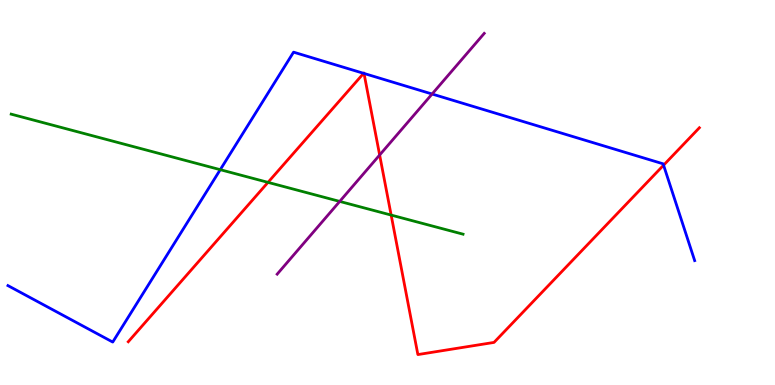[{'lines': ['blue', 'red'], 'intersections': [{'x': 4.69, 'y': 8.1}, {'x': 4.7, 'y': 8.09}, {'x': 8.56, 'y': 5.71}]}, {'lines': ['green', 'red'], 'intersections': [{'x': 3.46, 'y': 5.26}, {'x': 5.05, 'y': 4.41}]}, {'lines': ['purple', 'red'], 'intersections': [{'x': 4.9, 'y': 5.97}]}, {'lines': ['blue', 'green'], 'intersections': [{'x': 2.84, 'y': 5.59}]}, {'lines': ['blue', 'purple'], 'intersections': [{'x': 5.58, 'y': 7.56}]}, {'lines': ['green', 'purple'], 'intersections': [{'x': 4.38, 'y': 4.77}]}]